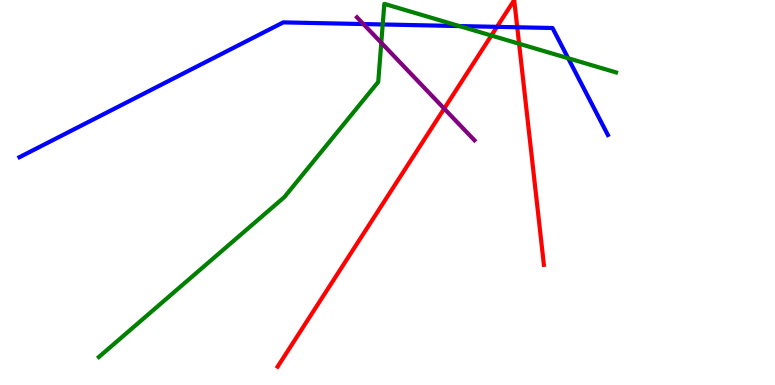[{'lines': ['blue', 'red'], 'intersections': [{'x': 6.41, 'y': 9.3}, {'x': 6.67, 'y': 9.29}]}, {'lines': ['green', 'red'], 'intersections': [{'x': 6.34, 'y': 9.08}, {'x': 6.7, 'y': 8.86}]}, {'lines': ['purple', 'red'], 'intersections': [{'x': 5.73, 'y': 7.18}]}, {'lines': ['blue', 'green'], 'intersections': [{'x': 4.94, 'y': 9.36}, {'x': 5.93, 'y': 9.32}, {'x': 7.33, 'y': 8.49}]}, {'lines': ['blue', 'purple'], 'intersections': [{'x': 4.69, 'y': 9.38}]}, {'lines': ['green', 'purple'], 'intersections': [{'x': 4.92, 'y': 8.89}]}]